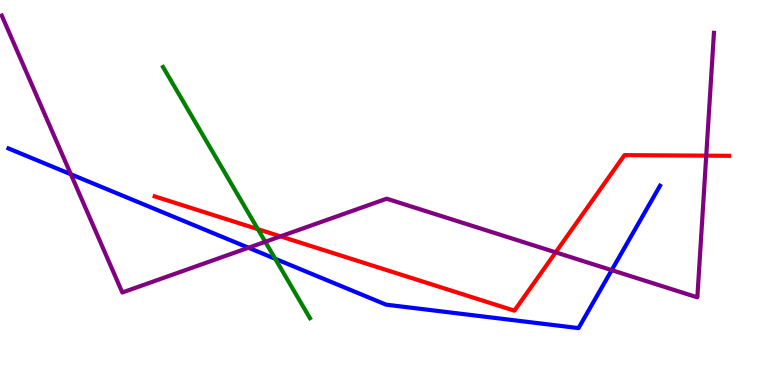[{'lines': ['blue', 'red'], 'intersections': []}, {'lines': ['green', 'red'], 'intersections': [{'x': 3.33, 'y': 4.05}]}, {'lines': ['purple', 'red'], 'intersections': [{'x': 3.62, 'y': 3.86}, {'x': 7.17, 'y': 3.45}, {'x': 9.11, 'y': 5.96}]}, {'lines': ['blue', 'green'], 'intersections': [{'x': 3.55, 'y': 3.28}]}, {'lines': ['blue', 'purple'], 'intersections': [{'x': 0.914, 'y': 5.47}, {'x': 3.21, 'y': 3.57}, {'x': 7.89, 'y': 2.98}]}, {'lines': ['green', 'purple'], 'intersections': [{'x': 3.42, 'y': 3.72}]}]